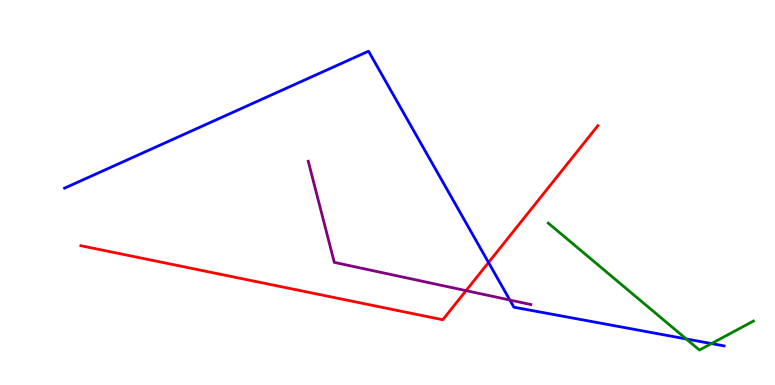[{'lines': ['blue', 'red'], 'intersections': [{'x': 6.3, 'y': 3.18}]}, {'lines': ['green', 'red'], 'intersections': []}, {'lines': ['purple', 'red'], 'intersections': [{'x': 6.01, 'y': 2.45}]}, {'lines': ['blue', 'green'], 'intersections': [{'x': 8.85, 'y': 1.2}, {'x': 9.18, 'y': 1.08}]}, {'lines': ['blue', 'purple'], 'intersections': [{'x': 6.58, 'y': 2.21}]}, {'lines': ['green', 'purple'], 'intersections': []}]